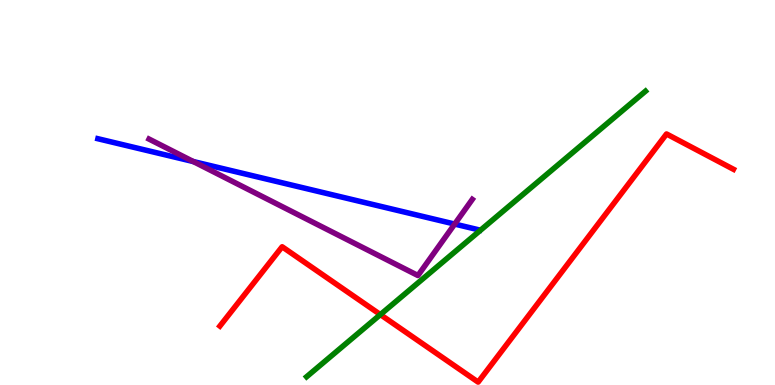[{'lines': ['blue', 'red'], 'intersections': []}, {'lines': ['green', 'red'], 'intersections': [{'x': 4.91, 'y': 1.83}]}, {'lines': ['purple', 'red'], 'intersections': []}, {'lines': ['blue', 'green'], 'intersections': []}, {'lines': ['blue', 'purple'], 'intersections': [{'x': 2.49, 'y': 5.8}, {'x': 5.87, 'y': 4.18}]}, {'lines': ['green', 'purple'], 'intersections': []}]